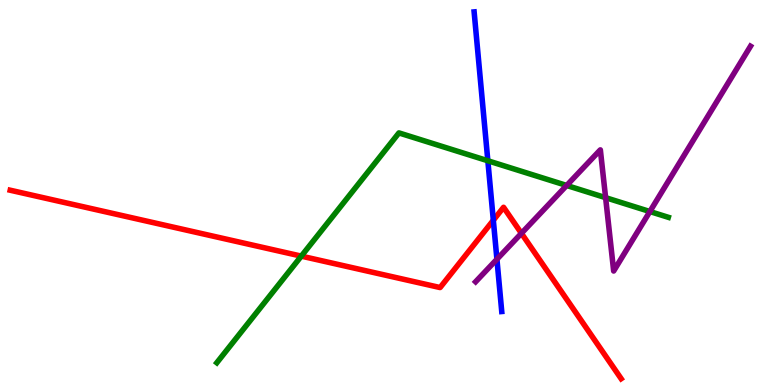[{'lines': ['blue', 'red'], 'intersections': [{'x': 6.37, 'y': 4.28}]}, {'lines': ['green', 'red'], 'intersections': [{'x': 3.89, 'y': 3.35}]}, {'lines': ['purple', 'red'], 'intersections': [{'x': 6.73, 'y': 3.94}]}, {'lines': ['blue', 'green'], 'intersections': [{'x': 6.29, 'y': 5.82}]}, {'lines': ['blue', 'purple'], 'intersections': [{'x': 6.41, 'y': 3.27}]}, {'lines': ['green', 'purple'], 'intersections': [{'x': 7.31, 'y': 5.18}, {'x': 7.81, 'y': 4.87}, {'x': 8.39, 'y': 4.51}]}]